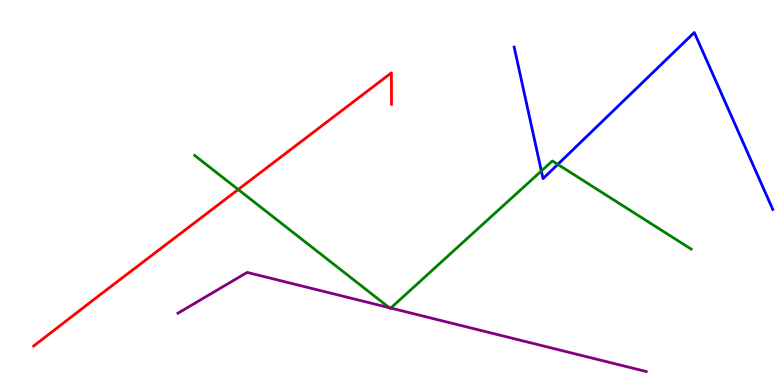[{'lines': ['blue', 'red'], 'intersections': []}, {'lines': ['green', 'red'], 'intersections': [{'x': 3.07, 'y': 5.08}]}, {'lines': ['purple', 'red'], 'intersections': []}, {'lines': ['blue', 'green'], 'intersections': [{'x': 6.99, 'y': 5.56}, {'x': 7.2, 'y': 5.73}]}, {'lines': ['blue', 'purple'], 'intersections': []}, {'lines': ['green', 'purple'], 'intersections': [{'x': 5.02, 'y': 2.01}, {'x': 5.04, 'y': 2.0}]}]